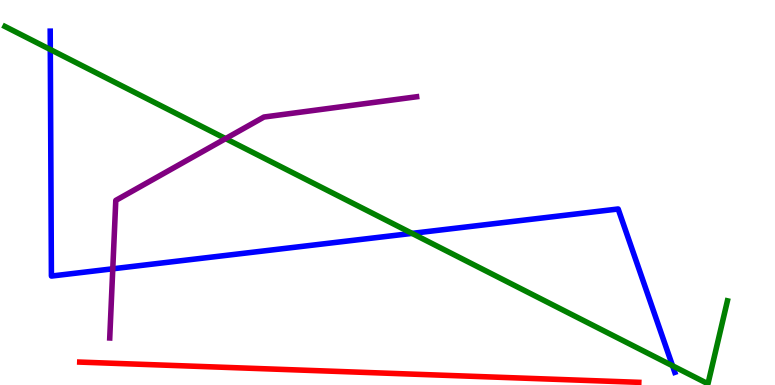[{'lines': ['blue', 'red'], 'intersections': []}, {'lines': ['green', 'red'], 'intersections': []}, {'lines': ['purple', 'red'], 'intersections': []}, {'lines': ['blue', 'green'], 'intersections': [{'x': 0.649, 'y': 8.71}, {'x': 5.32, 'y': 3.94}, {'x': 8.68, 'y': 0.499}]}, {'lines': ['blue', 'purple'], 'intersections': [{'x': 1.46, 'y': 3.02}]}, {'lines': ['green', 'purple'], 'intersections': [{'x': 2.91, 'y': 6.4}]}]